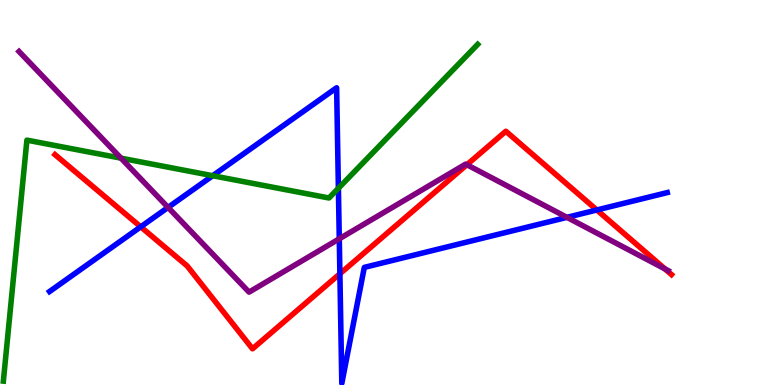[{'lines': ['blue', 'red'], 'intersections': [{'x': 1.82, 'y': 4.11}, {'x': 4.39, 'y': 2.89}, {'x': 7.7, 'y': 4.55}]}, {'lines': ['green', 'red'], 'intersections': []}, {'lines': ['purple', 'red'], 'intersections': [{'x': 6.02, 'y': 5.72}, {'x': 8.58, 'y': 3.02}]}, {'lines': ['blue', 'green'], 'intersections': [{'x': 2.74, 'y': 5.44}, {'x': 4.37, 'y': 5.11}]}, {'lines': ['blue', 'purple'], 'intersections': [{'x': 2.17, 'y': 4.61}, {'x': 4.38, 'y': 3.8}, {'x': 7.32, 'y': 4.35}]}, {'lines': ['green', 'purple'], 'intersections': [{'x': 1.56, 'y': 5.89}]}]